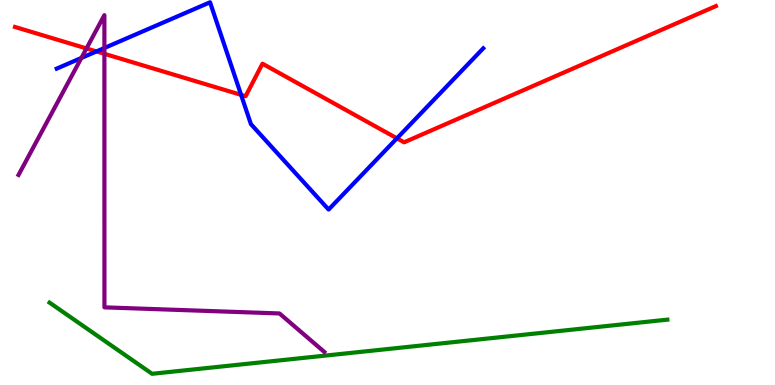[{'lines': ['blue', 'red'], 'intersections': [{'x': 1.24, 'y': 8.66}, {'x': 3.11, 'y': 7.54}, {'x': 5.12, 'y': 6.41}]}, {'lines': ['green', 'red'], 'intersections': []}, {'lines': ['purple', 'red'], 'intersections': [{'x': 1.12, 'y': 8.74}, {'x': 1.35, 'y': 8.6}]}, {'lines': ['blue', 'green'], 'intersections': []}, {'lines': ['blue', 'purple'], 'intersections': [{'x': 1.05, 'y': 8.49}, {'x': 1.35, 'y': 8.75}]}, {'lines': ['green', 'purple'], 'intersections': []}]